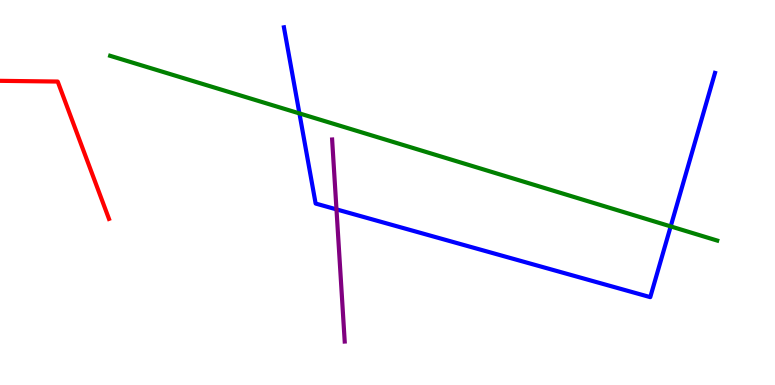[{'lines': ['blue', 'red'], 'intersections': []}, {'lines': ['green', 'red'], 'intersections': []}, {'lines': ['purple', 'red'], 'intersections': []}, {'lines': ['blue', 'green'], 'intersections': [{'x': 3.86, 'y': 7.05}, {'x': 8.65, 'y': 4.12}]}, {'lines': ['blue', 'purple'], 'intersections': [{'x': 4.34, 'y': 4.56}]}, {'lines': ['green', 'purple'], 'intersections': []}]